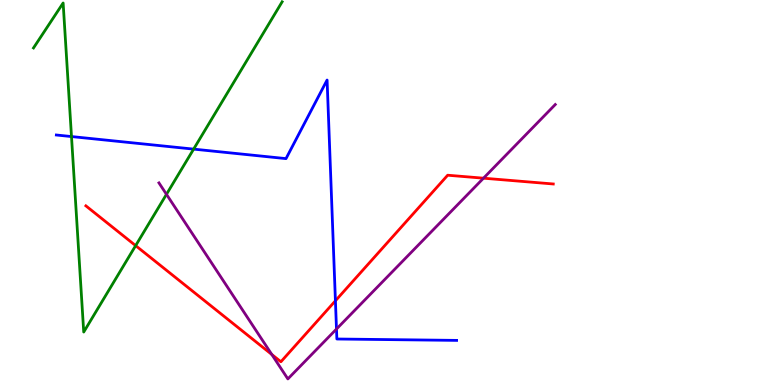[{'lines': ['blue', 'red'], 'intersections': [{'x': 4.33, 'y': 2.19}]}, {'lines': ['green', 'red'], 'intersections': [{'x': 1.75, 'y': 3.62}]}, {'lines': ['purple', 'red'], 'intersections': [{'x': 3.51, 'y': 0.793}, {'x': 6.24, 'y': 5.37}]}, {'lines': ['blue', 'green'], 'intersections': [{'x': 0.922, 'y': 6.45}, {'x': 2.5, 'y': 6.13}]}, {'lines': ['blue', 'purple'], 'intersections': [{'x': 4.34, 'y': 1.45}]}, {'lines': ['green', 'purple'], 'intersections': [{'x': 2.15, 'y': 4.95}]}]